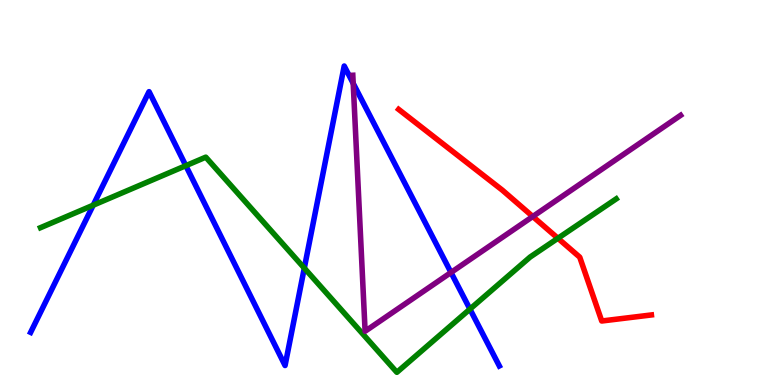[{'lines': ['blue', 'red'], 'intersections': []}, {'lines': ['green', 'red'], 'intersections': [{'x': 7.2, 'y': 3.81}]}, {'lines': ['purple', 'red'], 'intersections': [{'x': 6.87, 'y': 4.38}]}, {'lines': ['blue', 'green'], 'intersections': [{'x': 1.2, 'y': 4.67}, {'x': 2.4, 'y': 5.7}, {'x': 3.93, 'y': 3.04}, {'x': 6.06, 'y': 1.97}]}, {'lines': ['blue', 'purple'], 'intersections': [{'x': 4.56, 'y': 7.83}, {'x': 5.82, 'y': 2.92}]}, {'lines': ['green', 'purple'], 'intersections': []}]